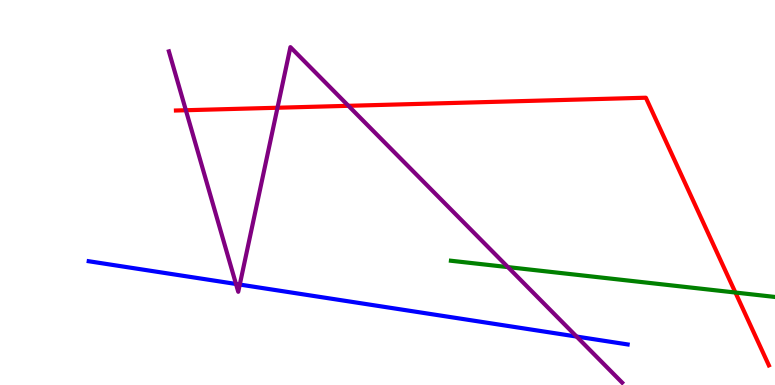[{'lines': ['blue', 'red'], 'intersections': []}, {'lines': ['green', 'red'], 'intersections': [{'x': 9.49, 'y': 2.4}]}, {'lines': ['purple', 'red'], 'intersections': [{'x': 2.4, 'y': 7.14}, {'x': 3.58, 'y': 7.2}, {'x': 4.5, 'y': 7.25}]}, {'lines': ['blue', 'green'], 'intersections': []}, {'lines': ['blue', 'purple'], 'intersections': [{'x': 3.04, 'y': 2.62}, {'x': 3.09, 'y': 2.61}, {'x': 7.44, 'y': 1.26}]}, {'lines': ['green', 'purple'], 'intersections': [{'x': 6.55, 'y': 3.06}]}]